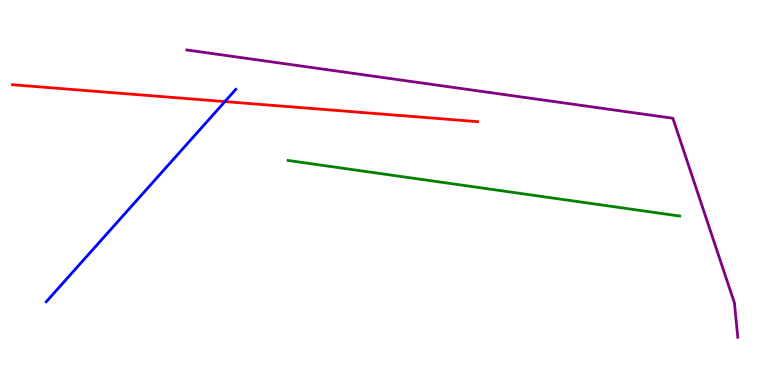[{'lines': ['blue', 'red'], 'intersections': [{'x': 2.9, 'y': 7.36}]}, {'lines': ['green', 'red'], 'intersections': []}, {'lines': ['purple', 'red'], 'intersections': []}, {'lines': ['blue', 'green'], 'intersections': []}, {'lines': ['blue', 'purple'], 'intersections': []}, {'lines': ['green', 'purple'], 'intersections': []}]